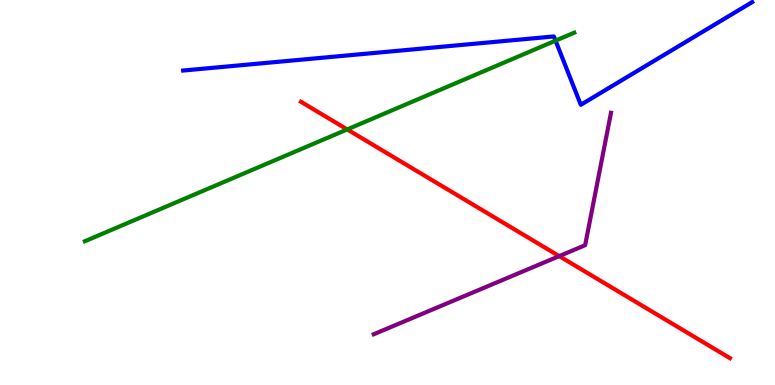[{'lines': ['blue', 'red'], 'intersections': []}, {'lines': ['green', 'red'], 'intersections': [{'x': 4.48, 'y': 6.64}]}, {'lines': ['purple', 'red'], 'intersections': [{'x': 7.22, 'y': 3.35}]}, {'lines': ['blue', 'green'], 'intersections': [{'x': 7.17, 'y': 8.94}]}, {'lines': ['blue', 'purple'], 'intersections': []}, {'lines': ['green', 'purple'], 'intersections': []}]